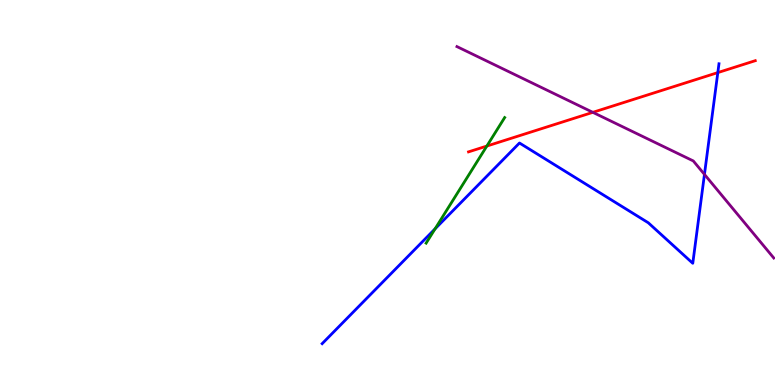[{'lines': ['blue', 'red'], 'intersections': [{'x': 9.26, 'y': 8.11}]}, {'lines': ['green', 'red'], 'intersections': [{'x': 6.28, 'y': 6.21}]}, {'lines': ['purple', 'red'], 'intersections': [{'x': 7.65, 'y': 7.08}]}, {'lines': ['blue', 'green'], 'intersections': [{'x': 5.61, 'y': 4.06}]}, {'lines': ['blue', 'purple'], 'intersections': [{'x': 9.09, 'y': 5.47}]}, {'lines': ['green', 'purple'], 'intersections': []}]